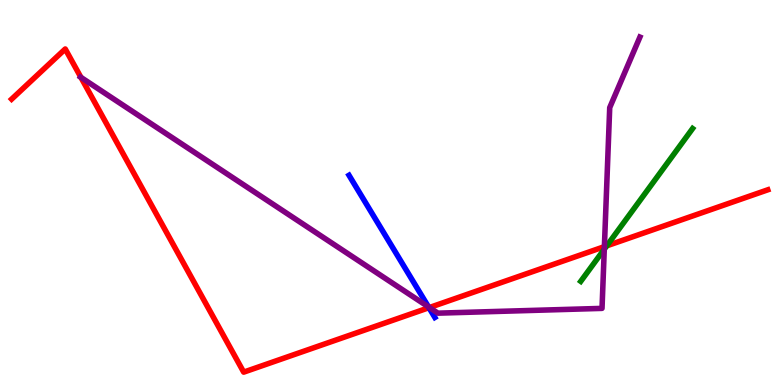[{'lines': ['blue', 'red'], 'intersections': [{'x': 5.54, 'y': 2.01}]}, {'lines': ['green', 'red'], 'intersections': [{'x': 7.83, 'y': 3.61}]}, {'lines': ['purple', 'red'], 'intersections': [{'x': 1.04, 'y': 7.99}, {'x': 5.54, 'y': 2.01}, {'x': 7.8, 'y': 3.59}]}, {'lines': ['blue', 'green'], 'intersections': []}, {'lines': ['blue', 'purple'], 'intersections': [{'x': 5.53, 'y': 2.03}]}, {'lines': ['green', 'purple'], 'intersections': [{'x': 7.8, 'y': 3.53}]}]